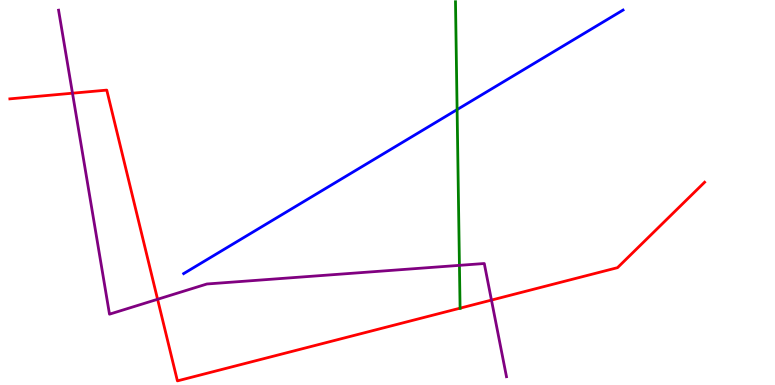[{'lines': ['blue', 'red'], 'intersections': []}, {'lines': ['green', 'red'], 'intersections': [{'x': 5.94, 'y': 2.0}]}, {'lines': ['purple', 'red'], 'intersections': [{'x': 0.935, 'y': 7.58}, {'x': 2.03, 'y': 2.23}, {'x': 6.34, 'y': 2.21}]}, {'lines': ['blue', 'green'], 'intersections': [{'x': 5.9, 'y': 7.15}]}, {'lines': ['blue', 'purple'], 'intersections': []}, {'lines': ['green', 'purple'], 'intersections': [{'x': 5.93, 'y': 3.11}]}]